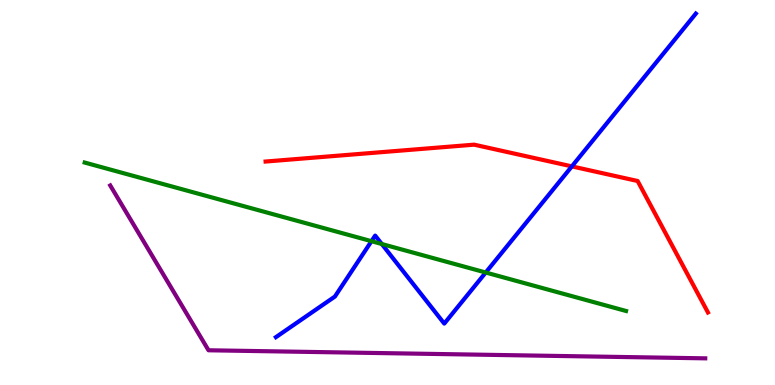[{'lines': ['blue', 'red'], 'intersections': [{'x': 7.38, 'y': 5.68}]}, {'lines': ['green', 'red'], 'intersections': []}, {'lines': ['purple', 'red'], 'intersections': []}, {'lines': ['blue', 'green'], 'intersections': [{'x': 4.79, 'y': 3.74}, {'x': 4.93, 'y': 3.66}, {'x': 6.27, 'y': 2.92}]}, {'lines': ['blue', 'purple'], 'intersections': []}, {'lines': ['green', 'purple'], 'intersections': []}]